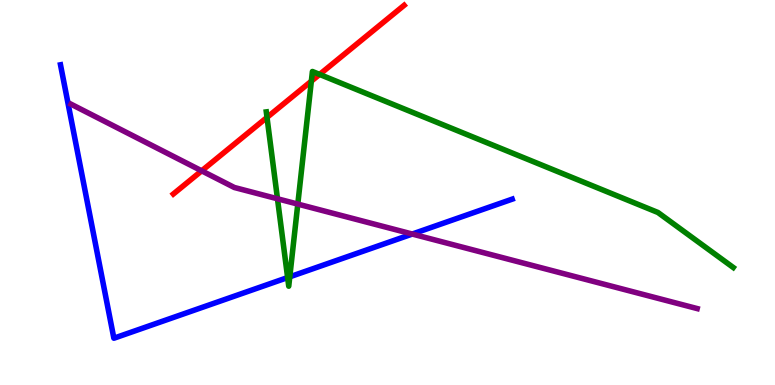[{'lines': ['blue', 'red'], 'intersections': []}, {'lines': ['green', 'red'], 'intersections': [{'x': 3.45, 'y': 6.95}, {'x': 4.02, 'y': 7.89}, {'x': 4.12, 'y': 8.07}]}, {'lines': ['purple', 'red'], 'intersections': [{'x': 2.6, 'y': 5.56}]}, {'lines': ['blue', 'green'], 'intersections': [{'x': 3.71, 'y': 2.79}, {'x': 3.74, 'y': 2.81}]}, {'lines': ['blue', 'purple'], 'intersections': [{'x': 5.32, 'y': 3.92}]}, {'lines': ['green', 'purple'], 'intersections': [{'x': 3.58, 'y': 4.84}, {'x': 3.84, 'y': 4.7}]}]